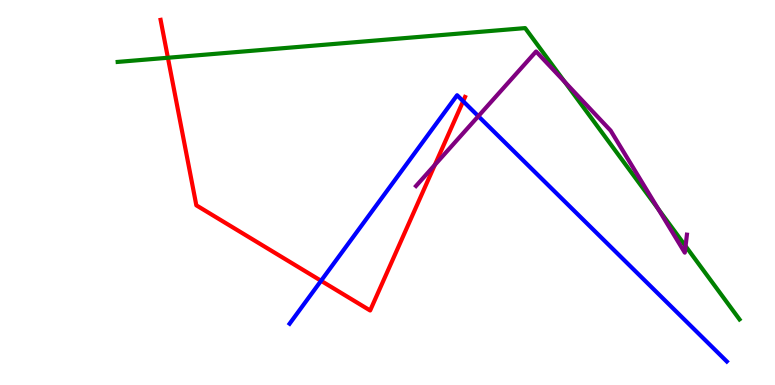[{'lines': ['blue', 'red'], 'intersections': [{'x': 4.14, 'y': 2.71}, {'x': 5.98, 'y': 7.37}]}, {'lines': ['green', 'red'], 'intersections': [{'x': 2.17, 'y': 8.5}]}, {'lines': ['purple', 'red'], 'intersections': [{'x': 5.61, 'y': 5.72}]}, {'lines': ['blue', 'green'], 'intersections': []}, {'lines': ['blue', 'purple'], 'intersections': [{'x': 6.17, 'y': 6.98}]}, {'lines': ['green', 'purple'], 'intersections': [{'x': 7.29, 'y': 7.87}, {'x': 8.49, 'y': 4.57}, {'x': 8.85, 'y': 3.61}]}]